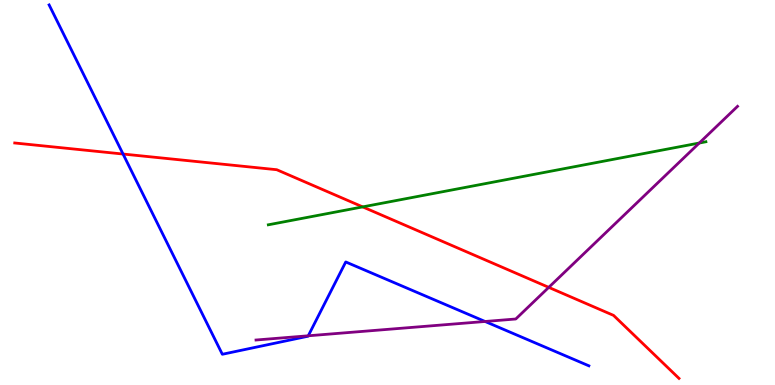[{'lines': ['blue', 'red'], 'intersections': [{'x': 1.59, 'y': 6.0}]}, {'lines': ['green', 'red'], 'intersections': [{'x': 4.68, 'y': 4.63}]}, {'lines': ['purple', 'red'], 'intersections': [{'x': 7.08, 'y': 2.54}]}, {'lines': ['blue', 'green'], 'intersections': []}, {'lines': ['blue', 'purple'], 'intersections': [{'x': 3.98, 'y': 1.28}, {'x': 6.26, 'y': 1.65}]}, {'lines': ['green', 'purple'], 'intersections': [{'x': 9.02, 'y': 6.29}]}]